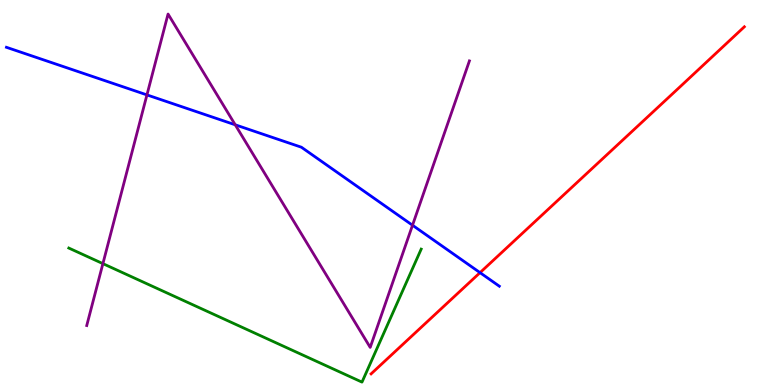[{'lines': ['blue', 'red'], 'intersections': [{'x': 6.19, 'y': 2.92}]}, {'lines': ['green', 'red'], 'intersections': []}, {'lines': ['purple', 'red'], 'intersections': []}, {'lines': ['blue', 'green'], 'intersections': []}, {'lines': ['blue', 'purple'], 'intersections': [{'x': 1.9, 'y': 7.54}, {'x': 3.04, 'y': 6.76}, {'x': 5.32, 'y': 4.15}]}, {'lines': ['green', 'purple'], 'intersections': [{'x': 1.33, 'y': 3.15}]}]